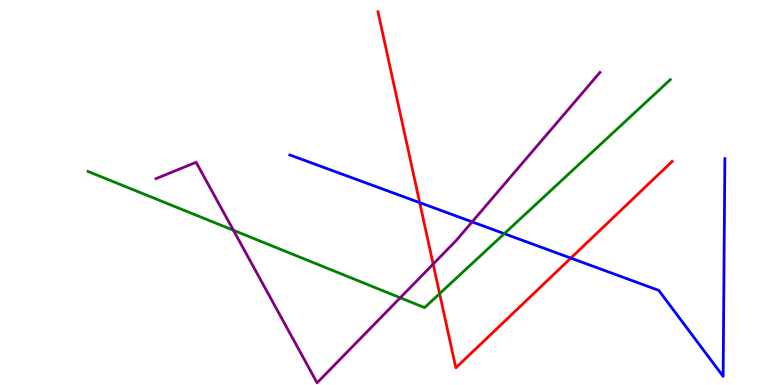[{'lines': ['blue', 'red'], 'intersections': [{'x': 5.42, 'y': 4.74}, {'x': 7.37, 'y': 3.3}]}, {'lines': ['green', 'red'], 'intersections': [{'x': 5.67, 'y': 2.37}]}, {'lines': ['purple', 'red'], 'intersections': [{'x': 5.59, 'y': 3.14}]}, {'lines': ['blue', 'green'], 'intersections': [{'x': 6.51, 'y': 3.93}]}, {'lines': ['blue', 'purple'], 'intersections': [{'x': 6.09, 'y': 4.24}]}, {'lines': ['green', 'purple'], 'intersections': [{'x': 3.01, 'y': 4.02}, {'x': 5.16, 'y': 2.27}]}]